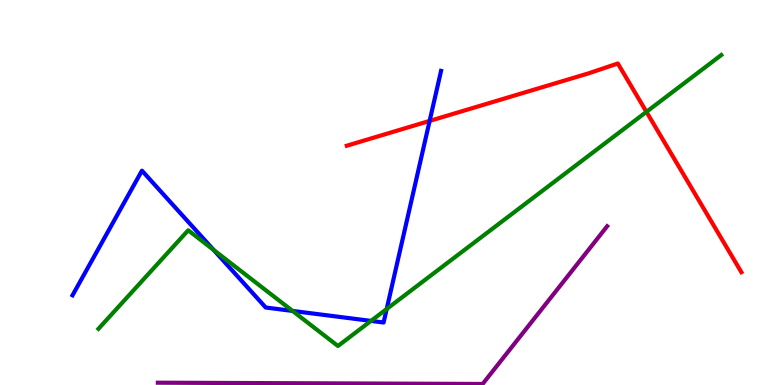[{'lines': ['blue', 'red'], 'intersections': [{'x': 5.54, 'y': 6.86}]}, {'lines': ['green', 'red'], 'intersections': [{'x': 8.34, 'y': 7.1}]}, {'lines': ['purple', 'red'], 'intersections': []}, {'lines': ['blue', 'green'], 'intersections': [{'x': 2.76, 'y': 3.51}, {'x': 3.78, 'y': 1.92}, {'x': 4.79, 'y': 1.66}, {'x': 4.99, 'y': 1.97}]}, {'lines': ['blue', 'purple'], 'intersections': []}, {'lines': ['green', 'purple'], 'intersections': []}]